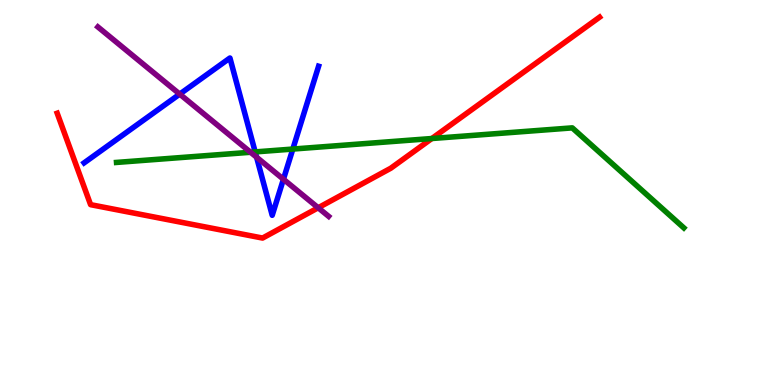[{'lines': ['blue', 'red'], 'intersections': []}, {'lines': ['green', 'red'], 'intersections': [{'x': 5.57, 'y': 6.4}]}, {'lines': ['purple', 'red'], 'intersections': [{'x': 4.11, 'y': 4.6}]}, {'lines': ['blue', 'green'], 'intersections': [{'x': 3.29, 'y': 6.05}, {'x': 3.78, 'y': 6.13}]}, {'lines': ['blue', 'purple'], 'intersections': [{'x': 2.32, 'y': 7.56}, {'x': 3.31, 'y': 5.92}, {'x': 3.66, 'y': 5.34}]}, {'lines': ['green', 'purple'], 'intersections': [{'x': 3.23, 'y': 6.05}]}]